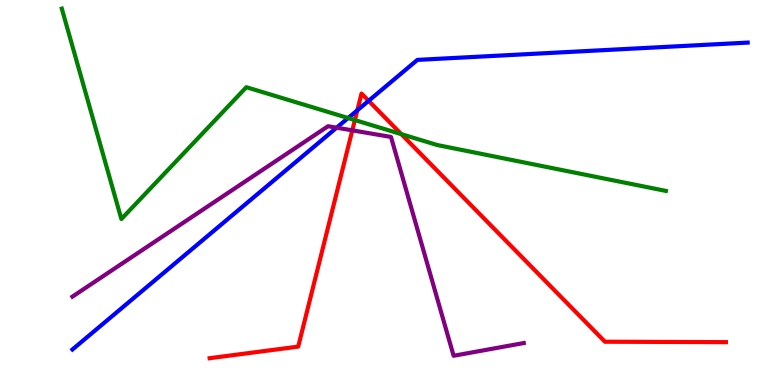[{'lines': ['blue', 'red'], 'intersections': [{'x': 4.61, 'y': 7.13}, {'x': 4.76, 'y': 7.38}]}, {'lines': ['green', 'red'], 'intersections': [{'x': 4.58, 'y': 6.88}, {'x': 5.18, 'y': 6.52}]}, {'lines': ['purple', 'red'], 'intersections': [{'x': 4.55, 'y': 6.61}]}, {'lines': ['blue', 'green'], 'intersections': [{'x': 4.49, 'y': 6.93}]}, {'lines': ['blue', 'purple'], 'intersections': [{'x': 4.34, 'y': 6.68}]}, {'lines': ['green', 'purple'], 'intersections': []}]